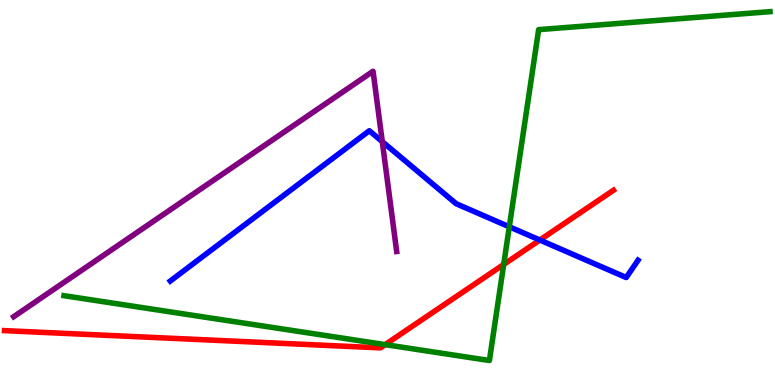[{'lines': ['blue', 'red'], 'intersections': [{'x': 6.97, 'y': 3.77}]}, {'lines': ['green', 'red'], 'intersections': [{'x': 4.97, 'y': 1.05}, {'x': 6.5, 'y': 3.13}]}, {'lines': ['purple', 'red'], 'intersections': []}, {'lines': ['blue', 'green'], 'intersections': [{'x': 6.57, 'y': 4.11}]}, {'lines': ['blue', 'purple'], 'intersections': [{'x': 4.93, 'y': 6.32}]}, {'lines': ['green', 'purple'], 'intersections': []}]